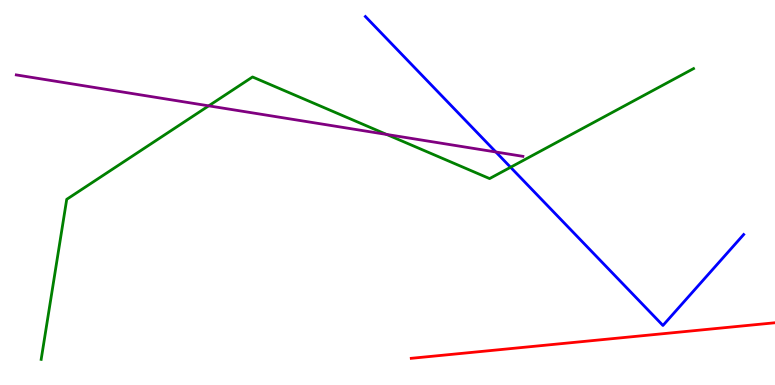[{'lines': ['blue', 'red'], 'intersections': []}, {'lines': ['green', 'red'], 'intersections': []}, {'lines': ['purple', 'red'], 'intersections': []}, {'lines': ['blue', 'green'], 'intersections': [{'x': 6.59, 'y': 5.66}]}, {'lines': ['blue', 'purple'], 'intersections': [{'x': 6.4, 'y': 6.05}]}, {'lines': ['green', 'purple'], 'intersections': [{'x': 2.69, 'y': 7.25}, {'x': 4.99, 'y': 6.51}]}]